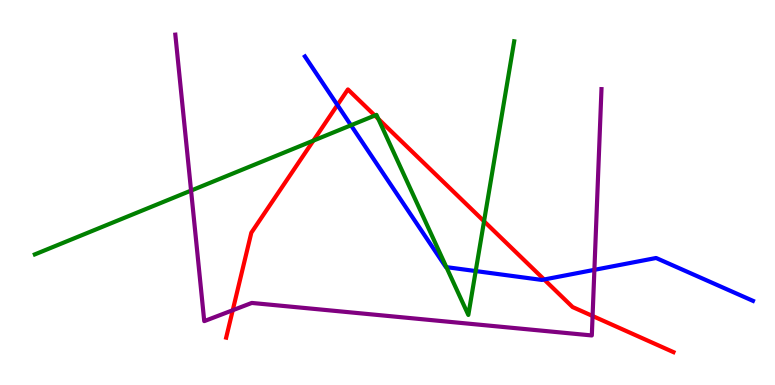[{'lines': ['blue', 'red'], 'intersections': [{'x': 4.35, 'y': 7.27}, {'x': 7.02, 'y': 2.74}]}, {'lines': ['green', 'red'], 'intersections': [{'x': 4.04, 'y': 6.35}, {'x': 4.84, 'y': 7.0}, {'x': 4.88, 'y': 6.91}, {'x': 6.25, 'y': 4.25}]}, {'lines': ['purple', 'red'], 'intersections': [{'x': 3.0, 'y': 1.94}, {'x': 7.65, 'y': 1.79}]}, {'lines': ['blue', 'green'], 'intersections': [{'x': 4.53, 'y': 6.75}, {'x': 5.76, 'y': 3.06}, {'x': 6.14, 'y': 2.96}]}, {'lines': ['blue', 'purple'], 'intersections': [{'x': 7.67, 'y': 2.99}]}, {'lines': ['green', 'purple'], 'intersections': [{'x': 2.47, 'y': 5.05}]}]